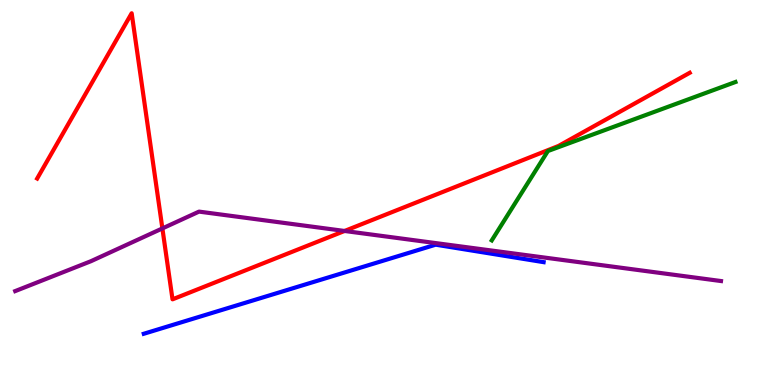[{'lines': ['blue', 'red'], 'intersections': []}, {'lines': ['green', 'red'], 'intersections': []}, {'lines': ['purple', 'red'], 'intersections': [{'x': 2.1, 'y': 4.07}, {'x': 4.45, 'y': 4.0}]}, {'lines': ['blue', 'green'], 'intersections': []}, {'lines': ['blue', 'purple'], 'intersections': []}, {'lines': ['green', 'purple'], 'intersections': []}]